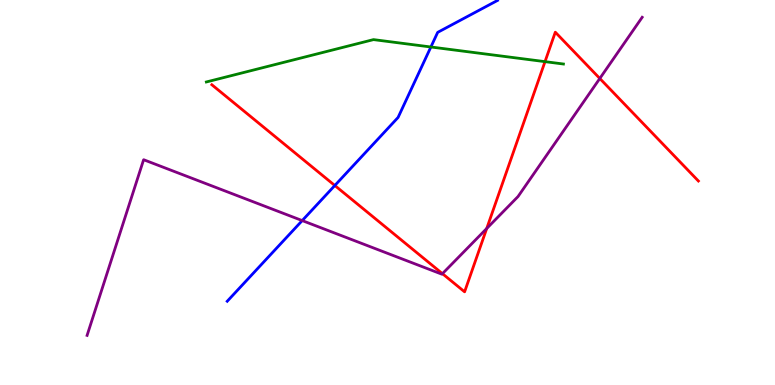[{'lines': ['blue', 'red'], 'intersections': [{'x': 4.32, 'y': 5.18}]}, {'lines': ['green', 'red'], 'intersections': [{'x': 7.03, 'y': 8.4}]}, {'lines': ['purple', 'red'], 'intersections': [{'x': 5.71, 'y': 2.89}, {'x': 6.28, 'y': 4.07}, {'x': 7.74, 'y': 7.96}]}, {'lines': ['blue', 'green'], 'intersections': [{'x': 5.56, 'y': 8.78}]}, {'lines': ['blue', 'purple'], 'intersections': [{'x': 3.9, 'y': 4.27}]}, {'lines': ['green', 'purple'], 'intersections': []}]